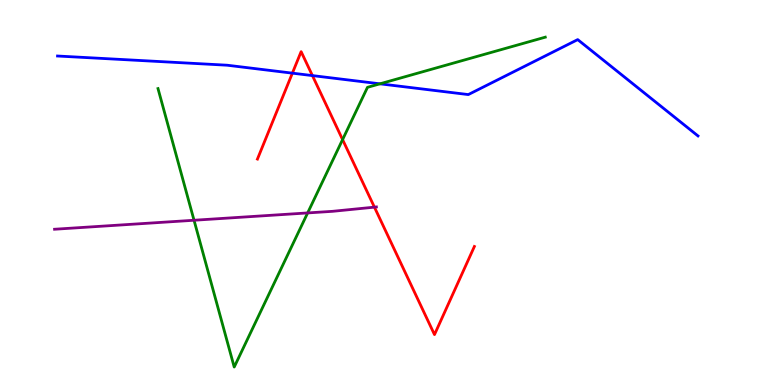[{'lines': ['blue', 'red'], 'intersections': [{'x': 3.77, 'y': 8.1}, {'x': 4.03, 'y': 8.04}]}, {'lines': ['green', 'red'], 'intersections': [{'x': 4.42, 'y': 6.37}]}, {'lines': ['purple', 'red'], 'intersections': [{'x': 4.83, 'y': 4.62}]}, {'lines': ['blue', 'green'], 'intersections': [{'x': 4.9, 'y': 7.82}]}, {'lines': ['blue', 'purple'], 'intersections': []}, {'lines': ['green', 'purple'], 'intersections': [{'x': 2.5, 'y': 4.28}, {'x': 3.97, 'y': 4.47}]}]